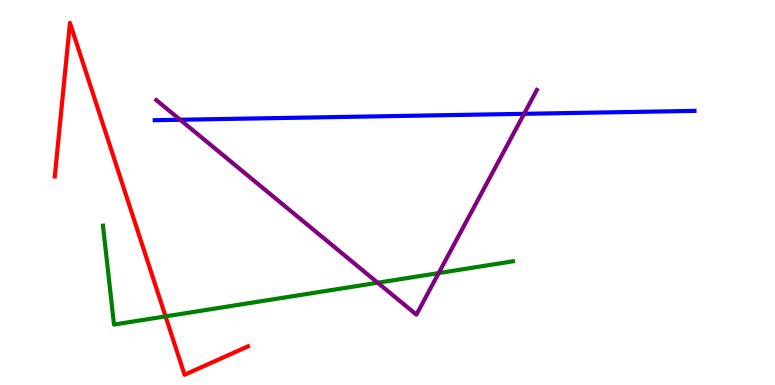[{'lines': ['blue', 'red'], 'intersections': []}, {'lines': ['green', 'red'], 'intersections': [{'x': 2.14, 'y': 1.78}]}, {'lines': ['purple', 'red'], 'intersections': []}, {'lines': ['blue', 'green'], 'intersections': []}, {'lines': ['blue', 'purple'], 'intersections': [{'x': 2.32, 'y': 6.89}, {'x': 6.76, 'y': 7.04}]}, {'lines': ['green', 'purple'], 'intersections': [{'x': 4.87, 'y': 2.66}, {'x': 5.66, 'y': 2.91}]}]